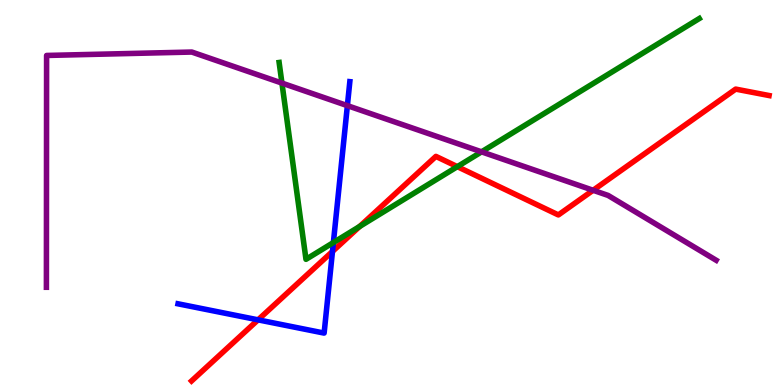[{'lines': ['blue', 'red'], 'intersections': [{'x': 3.33, 'y': 1.69}, {'x': 4.29, 'y': 3.47}]}, {'lines': ['green', 'red'], 'intersections': [{'x': 4.64, 'y': 4.12}, {'x': 5.9, 'y': 5.67}]}, {'lines': ['purple', 'red'], 'intersections': [{'x': 7.65, 'y': 5.06}]}, {'lines': ['blue', 'green'], 'intersections': [{'x': 4.3, 'y': 3.7}]}, {'lines': ['blue', 'purple'], 'intersections': [{'x': 4.48, 'y': 7.26}]}, {'lines': ['green', 'purple'], 'intersections': [{'x': 3.64, 'y': 7.84}, {'x': 6.21, 'y': 6.06}]}]